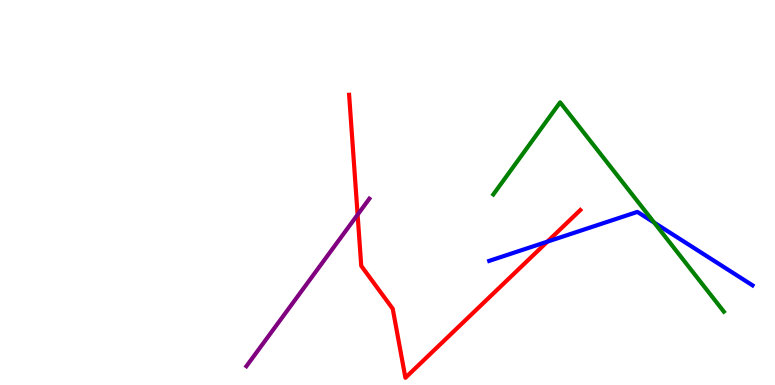[{'lines': ['blue', 'red'], 'intersections': [{'x': 7.06, 'y': 3.72}]}, {'lines': ['green', 'red'], 'intersections': []}, {'lines': ['purple', 'red'], 'intersections': [{'x': 4.61, 'y': 4.42}]}, {'lines': ['blue', 'green'], 'intersections': [{'x': 8.44, 'y': 4.22}]}, {'lines': ['blue', 'purple'], 'intersections': []}, {'lines': ['green', 'purple'], 'intersections': []}]